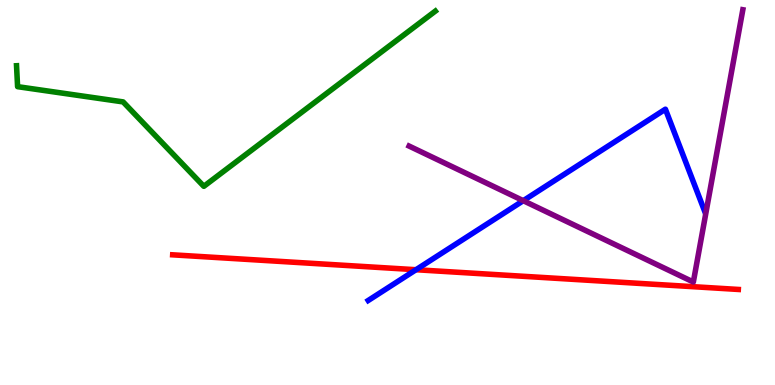[{'lines': ['blue', 'red'], 'intersections': [{'x': 5.37, 'y': 2.99}]}, {'lines': ['green', 'red'], 'intersections': []}, {'lines': ['purple', 'red'], 'intersections': []}, {'lines': ['blue', 'green'], 'intersections': []}, {'lines': ['blue', 'purple'], 'intersections': [{'x': 6.75, 'y': 4.79}]}, {'lines': ['green', 'purple'], 'intersections': []}]